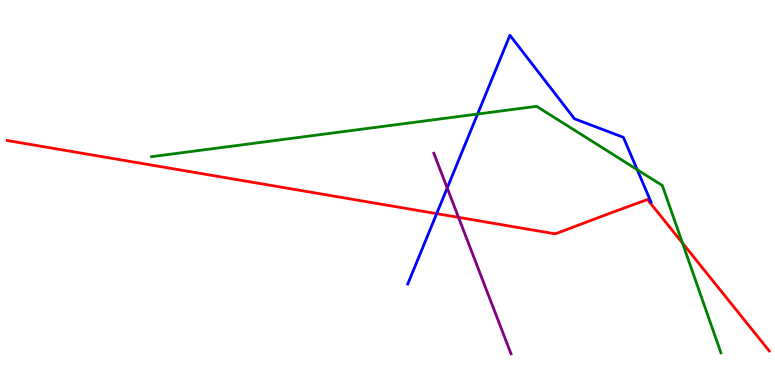[{'lines': ['blue', 'red'], 'intersections': [{'x': 5.63, 'y': 4.45}]}, {'lines': ['green', 'red'], 'intersections': [{'x': 8.81, 'y': 3.69}]}, {'lines': ['purple', 'red'], 'intersections': [{'x': 5.92, 'y': 4.35}]}, {'lines': ['blue', 'green'], 'intersections': [{'x': 6.16, 'y': 7.04}, {'x': 8.22, 'y': 5.59}]}, {'lines': ['blue', 'purple'], 'intersections': [{'x': 5.77, 'y': 5.12}]}, {'lines': ['green', 'purple'], 'intersections': []}]